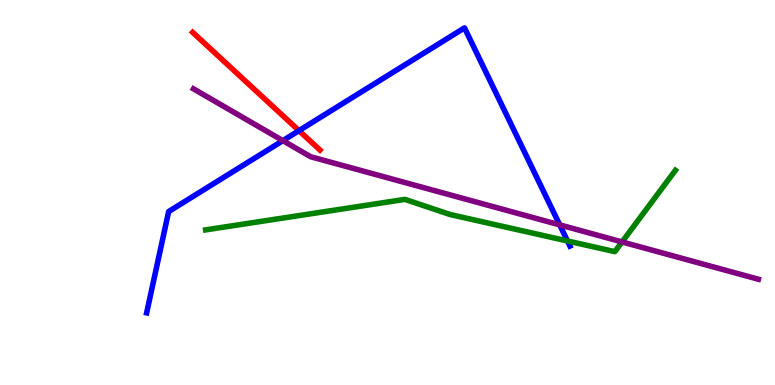[{'lines': ['blue', 'red'], 'intersections': [{'x': 3.86, 'y': 6.61}]}, {'lines': ['green', 'red'], 'intersections': []}, {'lines': ['purple', 'red'], 'intersections': []}, {'lines': ['blue', 'green'], 'intersections': [{'x': 7.32, 'y': 3.74}]}, {'lines': ['blue', 'purple'], 'intersections': [{'x': 3.65, 'y': 6.35}, {'x': 7.22, 'y': 4.16}]}, {'lines': ['green', 'purple'], 'intersections': [{'x': 8.03, 'y': 3.72}]}]